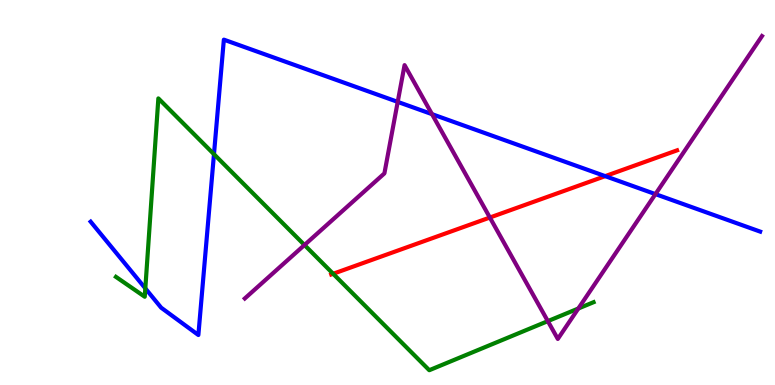[{'lines': ['blue', 'red'], 'intersections': [{'x': 7.81, 'y': 5.42}]}, {'lines': ['green', 'red'], 'intersections': [{'x': 4.3, 'y': 2.89}]}, {'lines': ['purple', 'red'], 'intersections': [{'x': 6.32, 'y': 4.35}]}, {'lines': ['blue', 'green'], 'intersections': [{'x': 1.88, 'y': 2.51}, {'x': 2.76, 'y': 5.99}]}, {'lines': ['blue', 'purple'], 'intersections': [{'x': 5.13, 'y': 7.35}, {'x': 5.57, 'y': 7.03}, {'x': 8.46, 'y': 4.96}]}, {'lines': ['green', 'purple'], 'intersections': [{'x': 3.93, 'y': 3.64}, {'x': 7.07, 'y': 1.66}, {'x': 7.46, 'y': 1.99}]}]